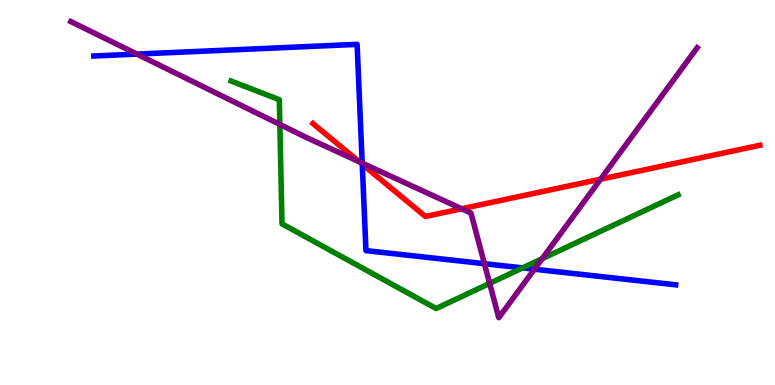[{'lines': ['blue', 'red'], 'intersections': [{'x': 4.67, 'y': 5.73}]}, {'lines': ['green', 'red'], 'intersections': []}, {'lines': ['purple', 'red'], 'intersections': [{'x': 4.63, 'y': 5.8}, {'x': 5.96, 'y': 4.58}, {'x': 7.75, 'y': 5.35}]}, {'lines': ['blue', 'green'], 'intersections': [{'x': 6.74, 'y': 3.04}]}, {'lines': ['blue', 'purple'], 'intersections': [{'x': 1.77, 'y': 8.59}, {'x': 4.67, 'y': 5.76}, {'x': 6.25, 'y': 3.15}, {'x': 6.9, 'y': 3.01}]}, {'lines': ['green', 'purple'], 'intersections': [{'x': 3.61, 'y': 6.77}, {'x': 6.32, 'y': 2.64}, {'x': 7.0, 'y': 3.28}]}]